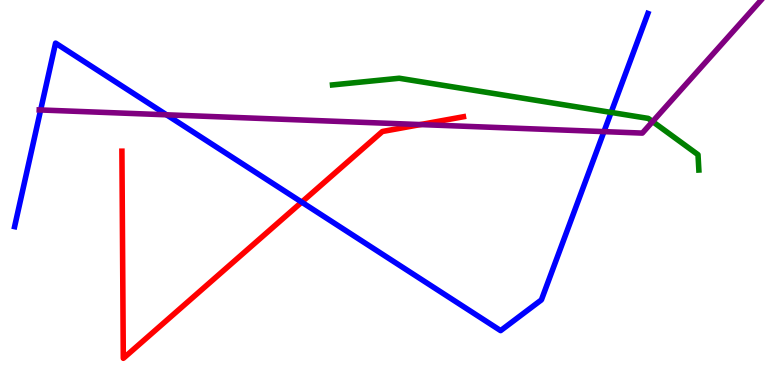[{'lines': ['blue', 'red'], 'intersections': [{'x': 3.89, 'y': 4.75}]}, {'lines': ['green', 'red'], 'intersections': []}, {'lines': ['purple', 'red'], 'intersections': [{'x': 5.43, 'y': 6.76}]}, {'lines': ['blue', 'green'], 'intersections': [{'x': 7.89, 'y': 7.08}]}, {'lines': ['blue', 'purple'], 'intersections': [{'x': 0.524, 'y': 7.14}, {'x': 2.15, 'y': 7.02}, {'x': 7.79, 'y': 6.58}]}, {'lines': ['green', 'purple'], 'intersections': [{'x': 8.42, 'y': 6.84}]}]